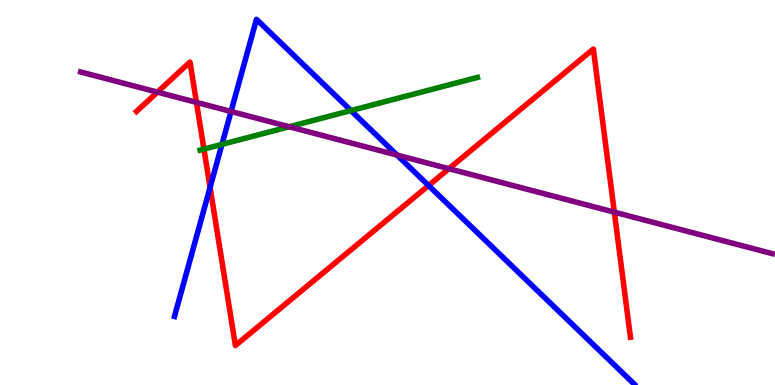[{'lines': ['blue', 'red'], 'intersections': [{'x': 2.71, 'y': 5.13}, {'x': 5.53, 'y': 5.18}]}, {'lines': ['green', 'red'], 'intersections': [{'x': 2.63, 'y': 6.13}]}, {'lines': ['purple', 'red'], 'intersections': [{'x': 2.03, 'y': 7.61}, {'x': 2.53, 'y': 7.34}, {'x': 5.79, 'y': 5.62}, {'x': 7.93, 'y': 4.49}]}, {'lines': ['blue', 'green'], 'intersections': [{'x': 2.86, 'y': 6.25}, {'x': 4.53, 'y': 7.13}]}, {'lines': ['blue', 'purple'], 'intersections': [{'x': 2.98, 'y': 7.1}, {'x': 5.12, 'y': 5.97}]}, {'lines': ['green', 'purple'], 'intersections': [{'x': 3.73, 'y': 6.71}]}]